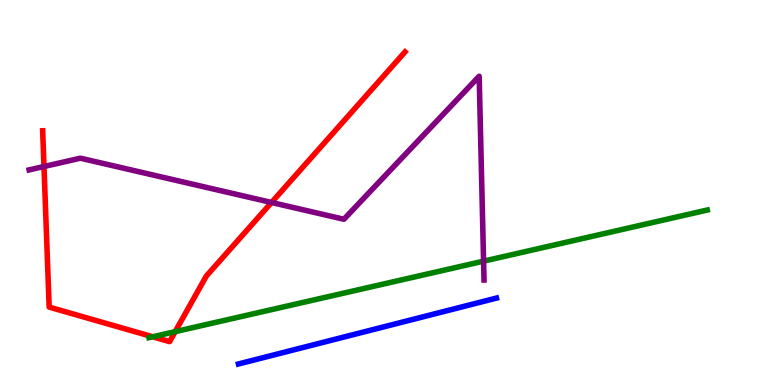[{'lines': ['blue', 'red'], 'intersections': []}, {'lines': ['green', 'red'], 'intersections': [{'x': 1.97, 'y': 1.25}, {'x': 2.26, 'y': 1.39}]}, {'lines': ['purple', 'red'], 'intersections': [{'x': 0.568, 'y': 5.68}, {'x': 3.5, 'y': 4.74}]}, {'lines': ['blue', 'green'], 'intersections': []}, {'lines': ['blue', 'purple'], 'intersections': []}, {'lines': ['green', 'purple'], 'intersections': [{'x': 6.24, 'y': 3.22}]}]